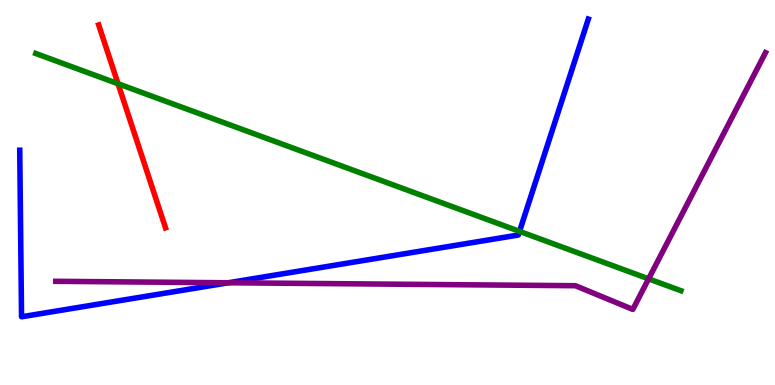[{'lines': ['blue', 'red'], 'intersections': []}, {'lines': ['green', 'red'], 'intersections': [{'x': 1.52, 'y': 7.82}]}, {'lines': ['purple', 'red'], 'intersections': []}, {'lines': ['blue', 'green'], 'intersections': [{'x': 6.7, 'y': 3.99}]}, {'lines': ['blue', 'purple'], 'intersections': [{'x': 2.95, 'y': 2.66}]}, {'lines': ['green', 'purple'], 'intersections': [{'x': 8.37, 'y': 2.76}]}]